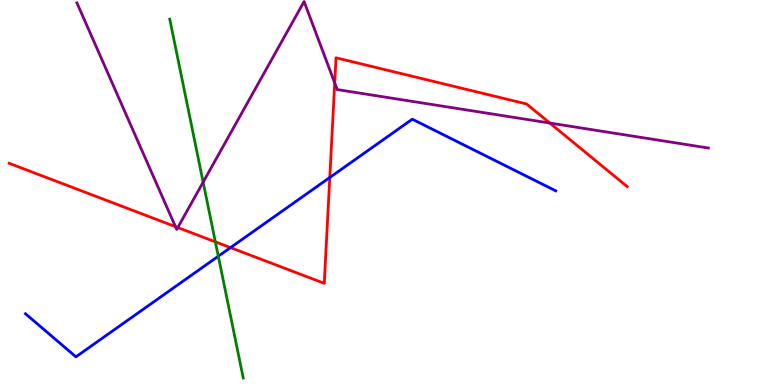[{'lines': ['blue', 'red'], 'intersections': [{'x': 2.97, 'y': 3.57}, {'x': 4.26, 'y': 5.39}]}, {'lines': ['green', 'red'], 'intersections': [{'x': 2.78, 'y': 3.72}]}, {'lines': ['purple', 'red'], 'intersections': [{'x': 2.26, 'y': 4.11}, {'x': 2.29, 'y': 4.09}, {'x': 4.32, 'y': 7.85}, {'x': 7.09, 'y': 6.8}]}, {'lines': ['blue', 'green'], 'intersections': [{'x': 2.82, 'y': 3.34}]}, {'lines': ['blue', 'purple'], 'intersections': []}, {'lines': ['green', 'purple'], 'intersections': [{'x': 2.62, 'y': 5.27}]}]